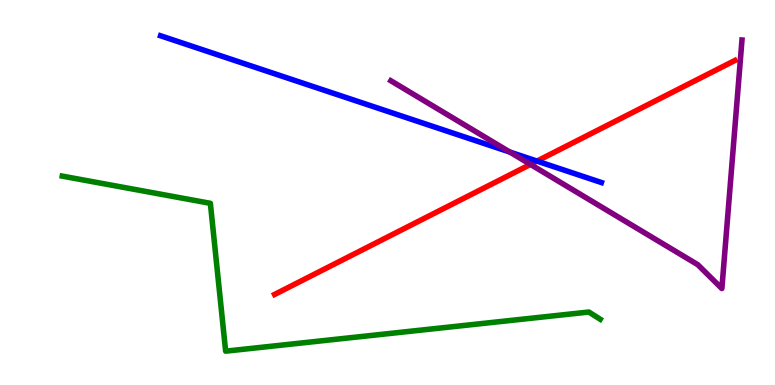[{'lines': ['blue', 'red'], 'intersections': [{'x': 6.93, 'y': 5.82}]}, {'lines': ['green', 'red'], 'intersections': []}, {'lines': ['purple', 'red'], 'intersections': [{'x': 6.84, 'y': 5.73}]}, {'lines': ['blue', 'green'], 'intersections': []}, {'lines': ['blue', 'purple'], 'intersections': [{'x': 6.58, 'y': 6.05}]}, {'lines': ['green', 'purple'], 'intersections': []}]